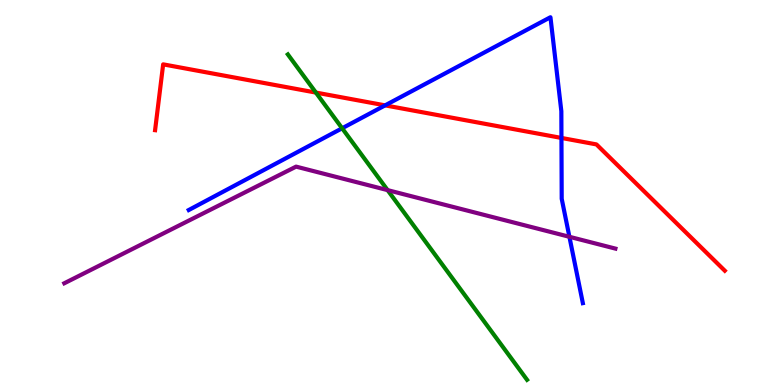[{'lines': ['blue', 'red'], 'intersections': [{'x': 4.97, 'y': 7.26}, {'x': 7.24, 'y': 6.42}]}, {'lines': ['green', 'red'], 'intersections': [{'x': 4.08, 'y': 7.6}]}, {'lines': ['purple', 'red'], 'intersections': []}, {'lines': ['blue', 'green'], 'intersections': [{'x': 4.41, 'y': 6.67}]}, {'lines': ['blue', 'purple'], 'intersections': [{'x': 7.35, 'y': 3.85}]}, {'lines': ['green', 'purple'], 'intersections': [{'x': 5.0, 'y': 5.06}]}]